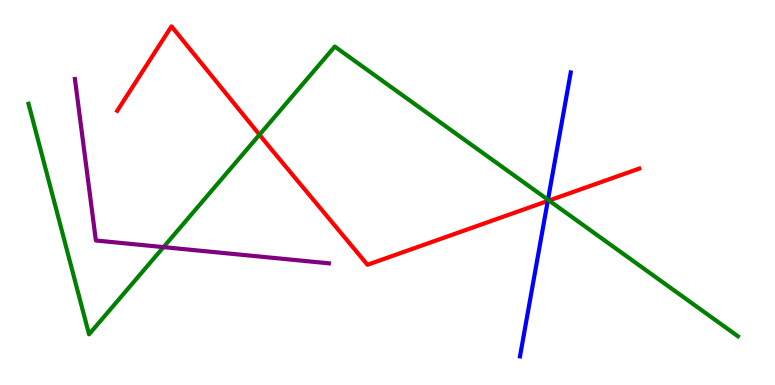[{'lines': ['blue', 'red'], 'intersections': [{'x': 7.07, 'y': 4.78}]}, {'lines': ['green', 'red'], 'intersections': [{'x': 3.35, 'y': 6.5}, {'x': 7.08, 'y': 4.79}]}, {'lines': ['purple', 'red'], 'intersections': []}, {'lines': ['blue', 'green'], 'intersections': [{'x': 7.07, 'y': 4.81}]}, {'lines': ['blue', 'purple'], 'intersections': []}, {'lines': ['green', 'purple'], 'intersections': [{'x': 2.11, 'y': 3.58}]}]